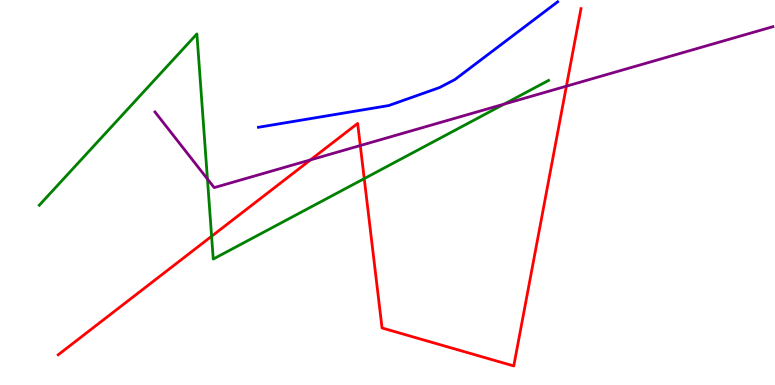[{'lines': ['blue', 'red'], 'intersections': []}, {'lines': ['green', 'red'], 'intersections': [{'x': 2.73, 'y': 3.86}, {'x': 4.7, 'y': 5.36}]}, {'lines': ['purple', 'red'], 'intersections': [{'x': 4.01, 'y': 5.85}, {'x': 4.65, 'y': 6.22}, {'x': 7.31, 'y': 7.76}]}, {'lines': ['blue', 'green'], 'intersections': []}, {'lines': ['blue', 'purple'], 'intersections': []}, {'lines': ['green', 'purple'], 'intersections': [{'x': 2.68, 'y': 5.35}, {'x': 6.5, 'y': 7.3}]}]